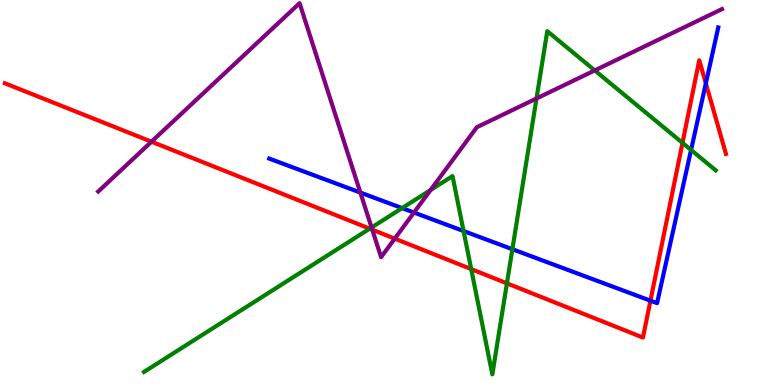[{'lines': ['blue', 'red'], 'intersections': [{'x': 8.39, 'y': 2.19}, {'x': 9.11, 'y': 7.83}]}, {'lines': ['green', 'red'], 'intersections': [{'x': 4.77, 'y': 4.06}, {'x': 6.08, 'y': 3.01}, {'x': 6.54, 'y': 2.64}, {'x': 8.81, 'y': 6.29}]}, {'lines': ['purple', 'red'], 'intersections': [{'x': 1.95, 'y': 6.32}, {'x': 4.8, 'y': 4.03}, {'x': 5.09, 'y': 3.8}]}, {'lines': ['blue', 'green'], 'intersections': [{'x': 5.19, 'y': 4.59}, {'x': 5.98, 'y': 4.0}, {'x': 6.61, 'y': 3.53}, {'x': 8.92, 'y': 6.1}]}, {'lines': ['blue', 'purple'], 'intersections': [{'x': 4.65, 'y': 5.0}, {'x': 5.34, 'y': 4.48}]}, {'lines': ['green', 'purple'], 'intersections': [{'x': 4.79, 'y': 4.09}, {'x': 5.56, 'y': 5.06}, {'x': 6.92, 'y': 7.44}, {'x': 7.67, 'y': 8.17}]}]